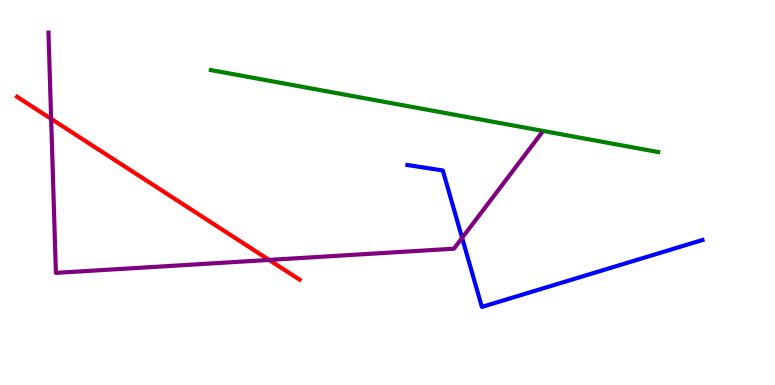[{'lines': ['blue', 'red'], 'intersections': []}, {'lines': ['green', 'red'], 'intersections': []}, {'lines': ['purple', 'red'], 'intersections': [{'x': 0.66, 'y': 6.91}, {'x': 3.47, 'y': 3.25}]}, {'lines': ['blue', 'green'], 'intersections': []}, {'lines': ['blue', 'purple'], 'intersections': [{'x': 5.96, 'y': 3.82}]}, {'lines': ['green', 'purple'], 'intersections': []}]